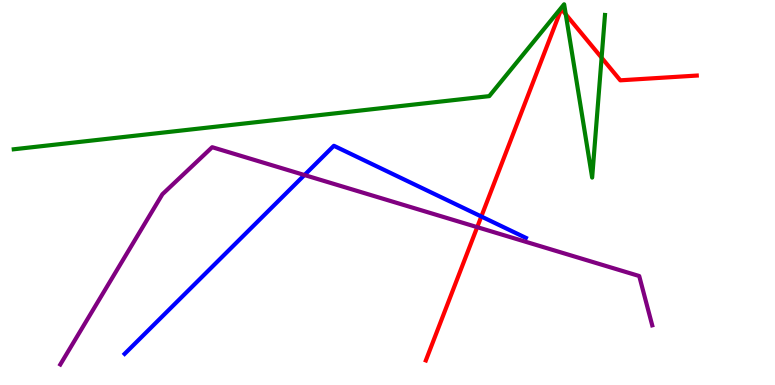[{'lines': ['blue', 'red'], 'intersections': [{'x': 6.21, 'y': 4.38}]}, {'lines': ['green', 'red'], 'intersections': [{'x': 7.3, 'y': 9.63}, {'x': 7.76, 'y': 8.5}]}, {'lines': ['purple', 'red'], 'intersections': [{'x': 6.16, 'y': 4.1}]}, {'lines': ['blue', 'green'], 'intersections': []}, {'lines': ['blue', 'purple'], 'intersections': [{'x': 3.93, 'y': 5.45}]}, {'lines': ['green', 'purple'], 'intersections': []}]